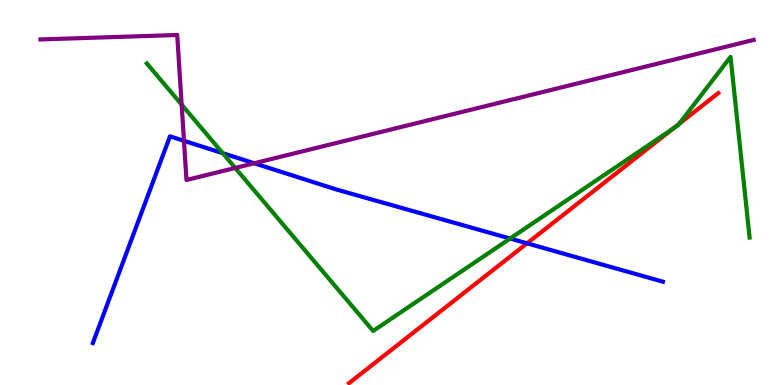[{'lines': ['blue', 'red'], 'intersections': [{'x': 6.8, 'y': 3.68}]}, {'lines': ['green', 'red'], 'intersections': [{'x': 8.69, 'y': 6.66}, {'x': 8.76, 'y': 6.78}]}, {'lines': ['purple', 'red'], 'intersections': []}, {'lines': ['blue', 'green'], 'intersections': [{'x': 2.87, 'y': 6.02}, {'x': 6.58, 'y': 3.8}]}, {'lines': ['blue', 'purple'], 'intersections': [{'x': 2.37, 'y': 6.34}, {'x': 3.28, 'y': 5.76}]}, {'lines': ['green', 'purple'], 'intersections': [{'x': 2.34, 'y': 7.28}, {'x': 3.04, 'y': 5.64}]}]